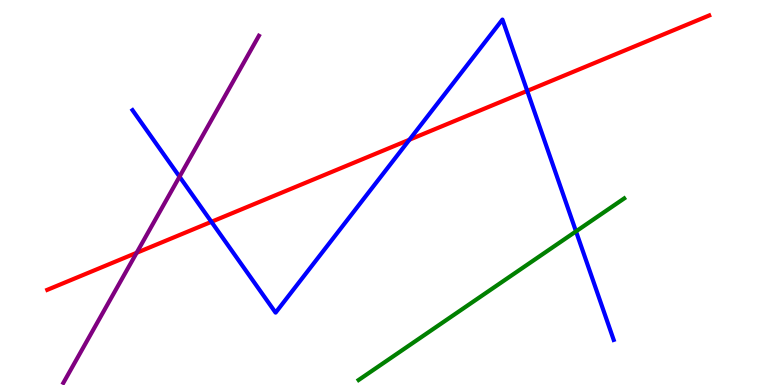[{'lines': ['blue', 'red'], 'intersections': [{'x': 2.73, 'y': 4.24}, {'x': 5.28, 'y': 6.37}, {'x': 6.8, 'y': 7.64}]}, {'lines': ['green', 'red'], 'intersections': []}, {'lines': ['purple', 'red'], 'intersections': [{'x': 1.76, 'y': 3.43}]}, {'lines': ['blue', 'green'], 'intersections': [{'x': 7.43, 'y': 3.99}]}, {'lines': ['blue', 'purple'], 'intersections': [{'x': 2.32, 'y': 5.41}]}, {'lines': ['green', 'purple'], 'intersections': []}]